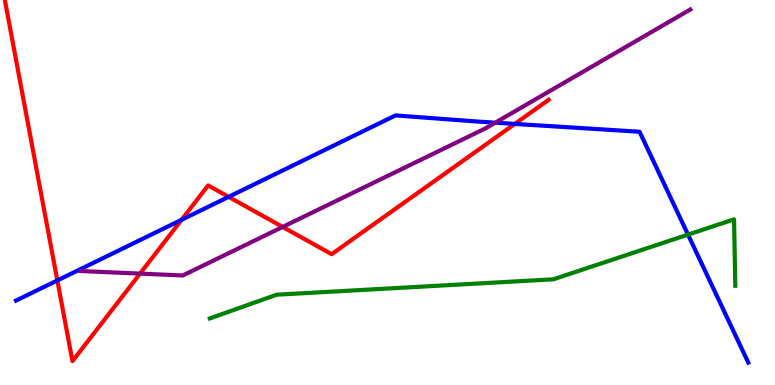[{'lines': ['blue', 'red'], 'intersections': [{'x': 0.74, 'y': 2.72}, {'x': 2.34, 'y': 4.29}, {'x': 2.95, 'y': 4.89}, {'x': 6.64, 'y': 6.78}]}, {'lines': ['green', 'red'], 'intersections': []}, {'lines': ['purple', 'red'], 'intersections': [{'x': 1.81, 'y': 2.89}, {'x': 3.65, 'y': 4.11}]}, {'lines': ['blue', 'green'], 'intersections': [{'x': 8.88, 'y': 3.91}]}, {'lines': ['blue', 'purple'], 'intersections': [{'x': 6.39, 'y': 6.81}]}, {'lines': ['green', 'purple'], 'intersections': []}]